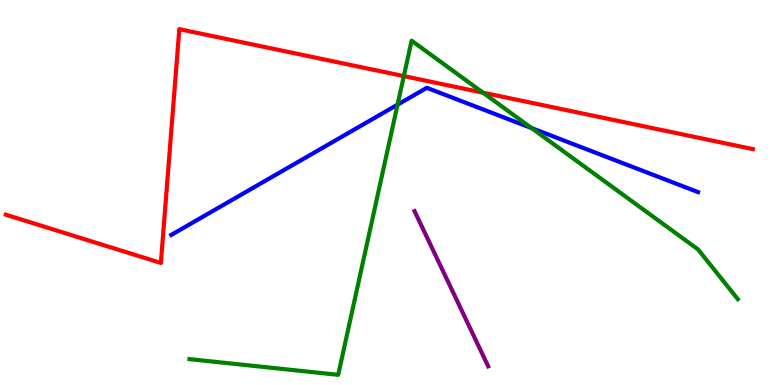[{'lines': ['blue', 'red'], 'intersections': []}, {'lines': ['green', 'red'], 'intersections': [{'x': 5.21, 'y': 8.02}, {'x': 6.23, 'y': 7.59}]}, {'lines': ['purple', 'red'], 'intersections': []}, {'lines': ['blue', 'green'], 'intersections': [{'x': 5.13, 'y': 7.28}, {'x': 6.86, 'y': 6.67}]}, {'lines': ['blue', 'purple'], 'intersections': []}, {'lines': ['green', 'purple'], 'intersections': []}]